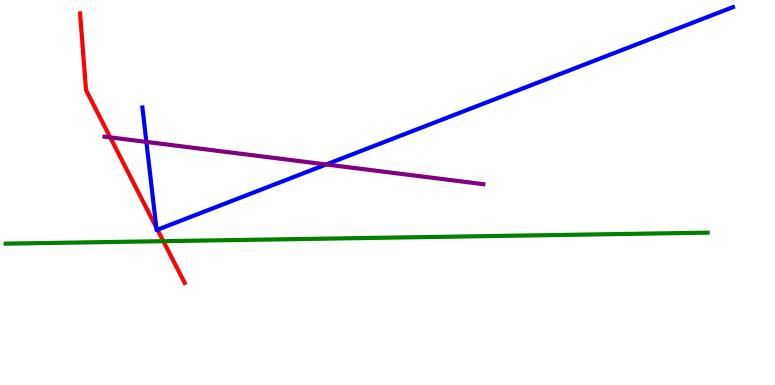[{'lines': ['blue', 'red'], 'intersections': [{'x': 2.02, 'y': 4.09}, {'x': 2.03, 'y': 4.03}]}, {'lines': ['green', 'red'], 'intersections': [{'x': 2.11, 'y': 3.74}]}, {'lines': ['purple', 'red'], 'intersections': [{'x': 1.42, 'y': 6.43}]}, {'lines': ['blue', 'green'], 'intersections': []}, {'lines': ['blue', 'purple'], 'intersections': [{'x': 1.89, 'y': 6.31}, {'x': 4.21, 'y': 5.73}]}, {'lines': ['green', 'purple'], 'intersections': []}]